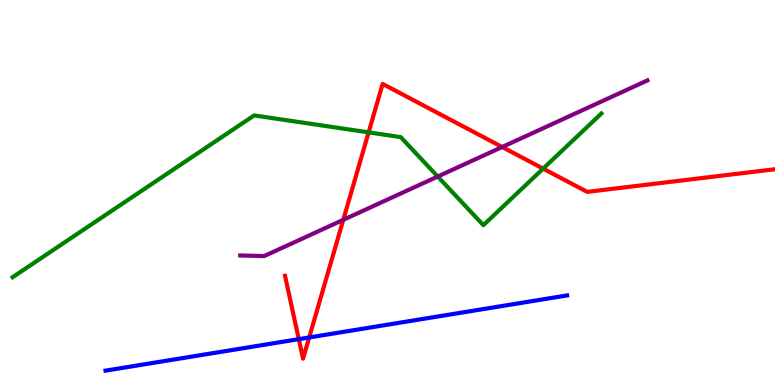[{'lines': ['blue', 'red'], 'intersections': [{'x': 3.86, 'y': 1.19}, {'x': 3.99, 'y': 1.23}]}, {'lines': ['green', 'red'], 'intersections': [{'x': 4.76, 'y': 6.56}, {'x': 7.01, 'y': 5.62}]}, {'lines': ['purple', 'red'], 'intersections': [{'x': 4.43, 'y': 4.29}, {'x': 6.48, 'y': 6.18}]}, {'lines': ['blue', 'green'], 'intersections': []}, {'lines': ['blue', 'purple'], 'intersections': []}, {'lines': ['green', 'purple'], 'intersections': [{'x': 5.65, 'y': 5.41}]}]